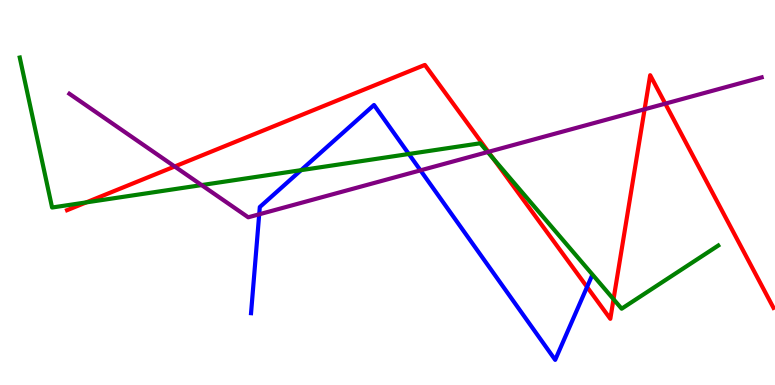[{'lines': ['blue', 'red'], 'intersections': [{'x': 7.57, 'y': 2.55}]}, {'lines': ['green', 'red'], 'intersections': [{'x': 1.11, 'y': 4.74}, {'x': 6.36, 'y': 5.88}, {'x': 7.92, 'y': 2.23}]}, {'lines': ['purple', 'red'], 'intersections': [{'x': 2.25, 'y': 5.68}, {'x': 6.3, 'y': 6.06}, {'x': 8.32, 'y': 7.16}, {'x': 8.58, 'y': 7.31}]}, {'lines': ['blue', 'green'], 'intersections': [{'x': 3.88, 'y': 5.58}, {'x': 5.28, 'y': 6.0}]}, {'lines': ['blue', 'purple'], 'intersections': [{'x': 3.34, 'y': 4.43}, {'x': 5.43, 'y': 5.58}]}, {'lines': ['green', 'purple'], 'intersections': [{'x': 2.6, 'y': 5.19}, {'x': 6.29, 'y': 6.05}]}]